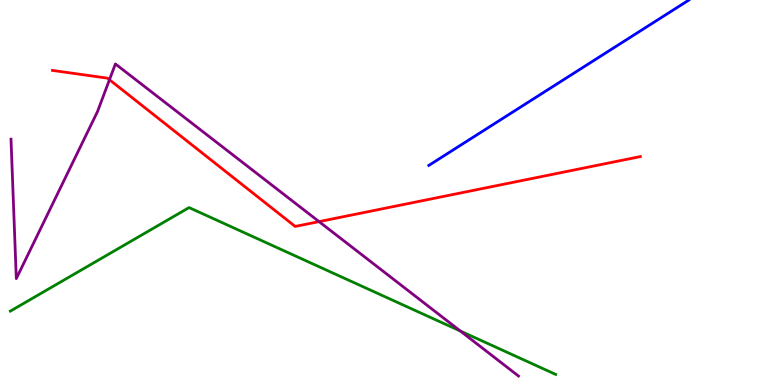[{'lines': ['blue', 'red'], 'intersections': []}, {'lines': ['green', 'red'], 'intersections': []}, {'lines': ['purple', 'red'], 'intersections': [{'x': 1.41, 'y': 7.93}, {'x': 4.12, 'y': 4.24}]}, {'lines': ['blue', 'green'], 'intersections': []}, {'lines': ['blue', 'purple'], 'intersections': []}, {'lines': ['green', 'purple'], 'intersections': [{'x': 5.94, 'y': 1.4}]}]